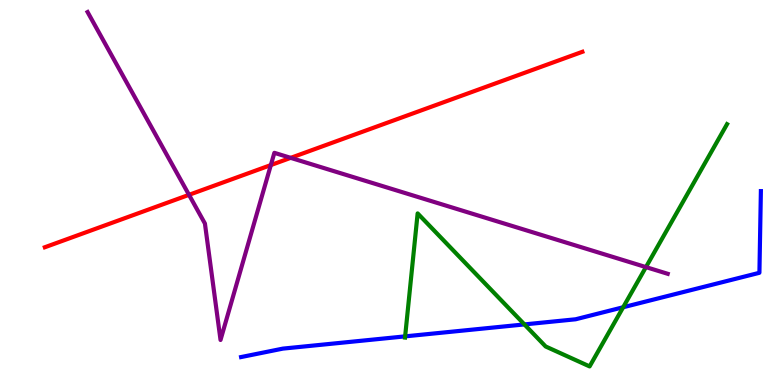[{'lines': ['blue', 'red'], 'intersections': []}, {'lines': ['green', 'red'], 'intersections': []}, {'lines': ['purple', 'red'], 'intersections': [{'x': 2.44, 'y': 4.94}, {'x': 3.49, 'y': 5.71}, {'x': 3.75, 'y': 5.9}]}, {'lines': ['blue', 'green'], 'intersections': [{'x': 5.23, 'y': 1.26}, {'x': 6.77, 'y': 1.57}, {'x': 8.04, 'y': 2.02}]}, {'lines': ['blue', 'purple'], 'intersections': []}, {'lines': ['green', 'purple'], 'intersections': [{'x': 8.33, 'y': 3.06}]}]